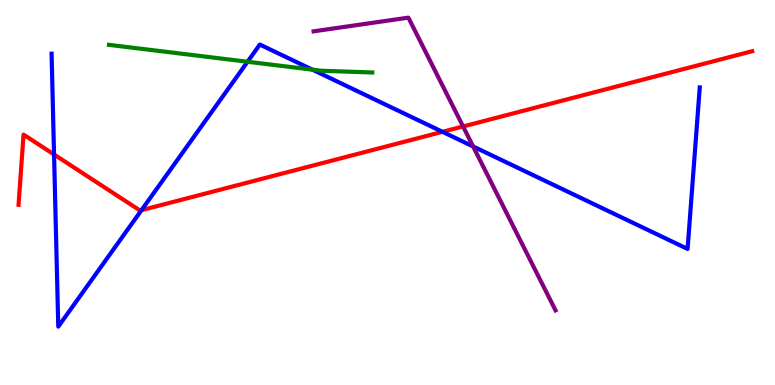[{'lines': ['blue', 'red'], 'intersections': [{'x': 0.698, 'y': 5.99}, {'x': 1.83, 'y': 4.54}, {'x': 5.71, 'y': 6.58}]}, {'lines': ['green', 'red'], 'intersections': []}, {'lines': ['purple', 'red'], 'intersections': [{'x': 5.98, 'y': 6.72}]}, {'lines': ['blue', 'green'], 'intersections': [{'x': 3.19, 'y': 8.4}, {'x': 4.03, 'y': 8.19}]}, {'lines': ['blue', 'purple'], 'intersections': [{'x': 6.1, 'y': 6.2}]}, {'lines': ['green', 'purple'], 'intersections': []}]